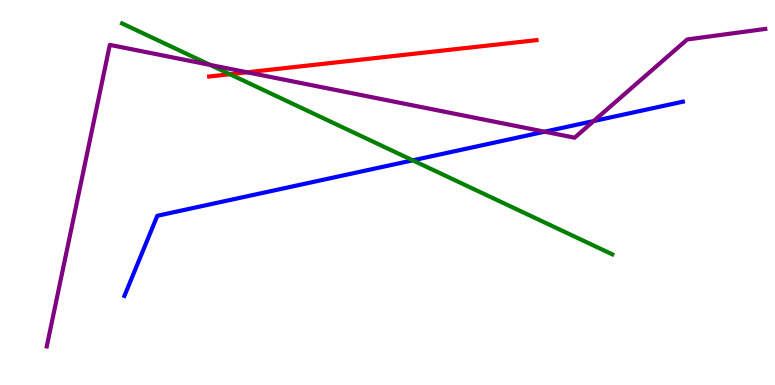[{'lines': ['blue', 'red'], 'intersections': []}, {'lines': ['green', 'red'], 'intersections': [{'x': 2.97, 'y': 8.07}]}, {'lines': ['purple', 'red'], 'intersections': [{'x': 3.19, 'y': 8.12}]}, {'lines': ['blue', 'green'], 'intersections': [{'x': 5.33, 'y': 5.84}]}, {'lines': ['blue', 'purple'], 'intersections': [{'x': 7.03, 'y': 6.58}, {'x': 7.66, 'y': 6.86}]}, {'lines': ['green', 'purple'], 'intersections': [{'x': 2.71, 'y': 8.31}]}]